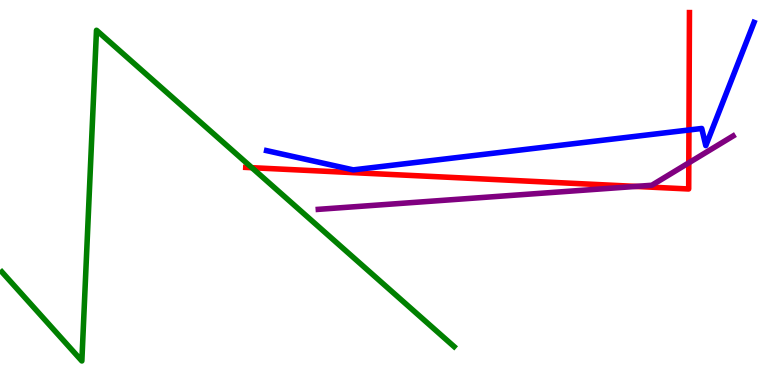[{'lines': ['blue', 'red'], 'intersections': [{'x': 8.89, 'y': 6.62}]}, {'lines': ['green', 'red'], 'intersections': [{'x': 3.25, 'y': 5.64}]}, {'lines': ['purple', 'red'], 'intersections': [{'x': 8.2, 'y': 5.16}, {'x': 8.89, 'y': 5.77}]}, {'lines': ['blue', 'green'], 'intersections': []}, {'lines': ['blue', 'purple'], 'intersections': []}, {'lines': ['green', 'purple'], 'intersections': []}]